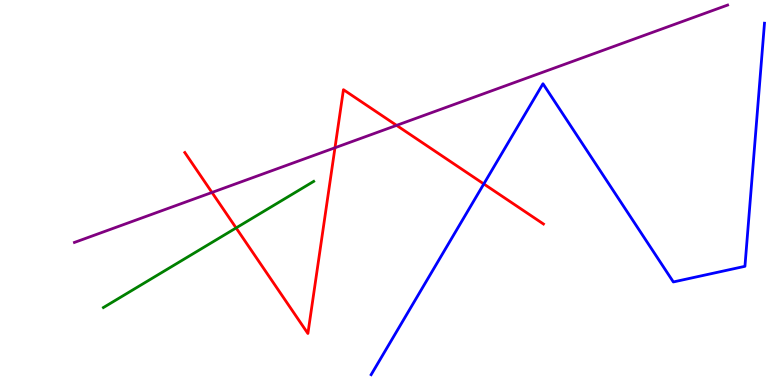[{'lines': ['blue', 'red'], 'intersections': [{'x': 6.24, 'y': 5.22}]}, {'lines': ['green', 'red'], 'intersections': [{'x': 3.05, 'y': 4.08}]}, {'lines': ['purple', 'red'], 'intersections': [{'x': 2.74, 'y': 5.0}, {'x': 4.32, 'y': 6.16}, {'x': 5.12, 'y': 6.74}]}, {'lines': ['blue', 'green'], 'intersections': []}, {'lines': ['blue', 'purple'], 'intersections': []}, {'lines': ['green', 'purple'], 'intersections': []}]